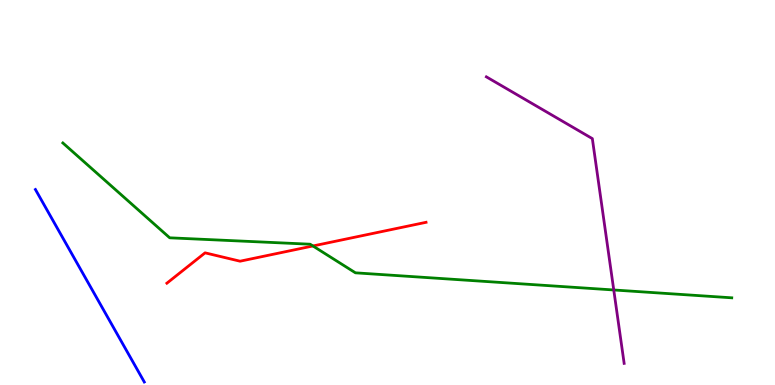[{'lines': ['blue', 'red'], 'intersections': []}, {'lines': ['green', 'red'], 'intersections': [{'x': 4.04, 'y': 3.61}]}, {'lines': ['purple', 'red'], 'intersections': []}, {'lines': ['blue', 'green'], 'intersections': []}, {'lines': ['blue', 'purple'], 'intersections': []}, {'lines': ['green', 'purple'], 'intersections': [{'x': 7.92, 'y': 2.47}]}]